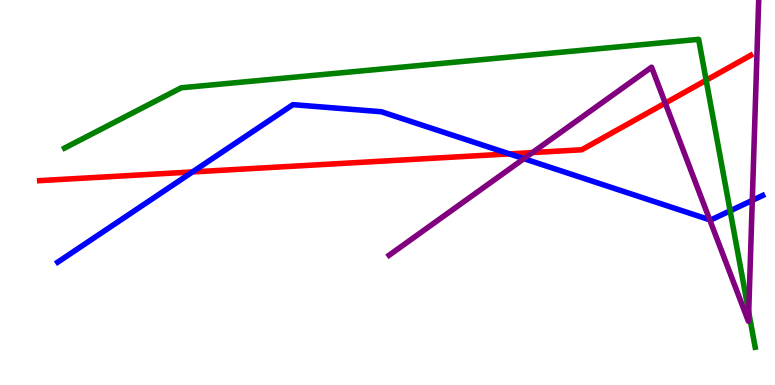[{'lines': ['blue', 'red'], 'intersections': [{'x': 2.48, 'y': 5.53}, {'x': 6.57, 'y': 6.0}]}, {'lines': ['green', 'red'], 'intersections': [{'x': 9.11, 'y': 7.92}]}, {'lines': ['purple', 'red'], 'intersections': [{'x': 6.87, 'y': 6.04}, {'x': 8.58, 'y': 7.32}]}, {'lines': ['blue', 'green'], 'intersections': [{'x': 9.42, 'y': 4.52}]}, {'lines': ['blue', 'purple'], 'intersections': [{'x': 6.76, 'y': 5.88}, {'x': 9.16, 'y': 4.29}, {'x': 9.71, 'y': 4.8}]}, {'lines': ['green', 'purple'], 'intersections': [{'x': 9.66, 'y': 1.9}]}]